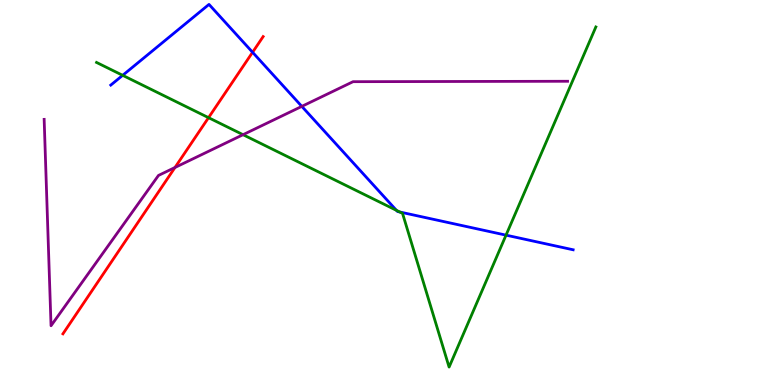[{'lines': ['blue', 'red'], 'intersections': [{'x': 3.26, 'y': 8.64}]}, {'lines': ['green', 'red'], 'intersections': [{'x': 2.69, 'y': 6.94}]}, {'lines': ['purple', 'red'], 'intersections': [{'x': 2.26, 'y': 5.65}]}, {'lines': ['blue', 'green'], 'intersections': [{'x': 1.58, 'y': 8.04}, {'x': 5.12, 'y': 4.54}, {'x': 5.16, 'y': 4.49}, {'x': 6.53, 'y': 3.89}]}, {'lines': ['blue', 'purple'], 'intersections': [{'x': 3.89, 'y': 7.24}]}, {'lines': ['green', 'purple'], 'intersections': [{'x': 3.14, 'y': 6.5}]}]